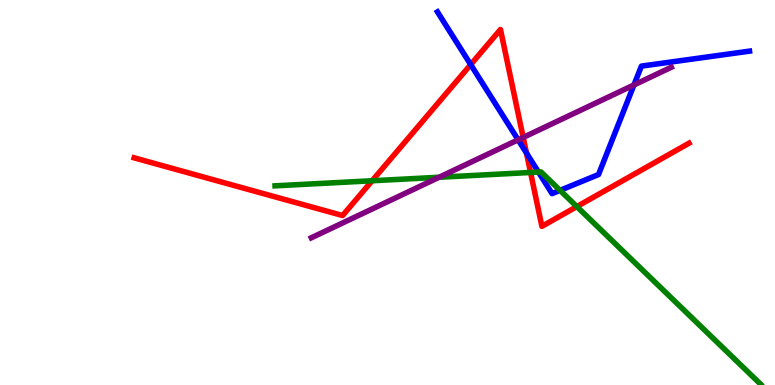[{'lines': ['blue', 'red'], 'intersections': [{'x': 6.07, 'y': 8.32}, {'x': 6.79, 'y': 6.02}]}, {'lines': ['green', 'red'], 'intersections': [{'x': 4.8, 'y': 5.3}, {'x': 6.85, 'y': 5.52}, {'x': 7.44, 'y': 4.63}]}, {'lines': ['purple', 'red'], 'intersections': [{'x': 6.75, 'y': 6.43}]}, {'lines': ['blue', 'green'], 'intersections': [{'x': 6.95, 'y': 5.53}, {'x': 7.23, 'y': 5.06}]}, {'lines': ['blue', 'purple'], 'intersections': [{'x': 6.69, 'y': 6.37}, {'x': 8.18, 'y': 7.79}]}, {'lines': ['green', 'purple'], 'intersections': [{'x': 5.67, 'y': 5.4}]}]